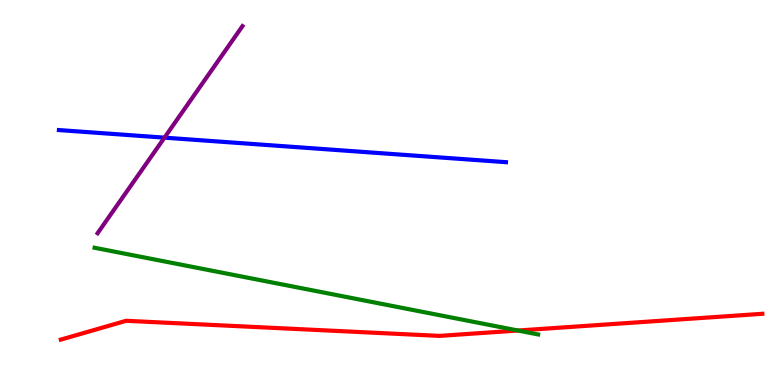[{'lines': ['blue', 'red'], 'intersections': []}, {'lines': ['green', 'red'], 'intersections': [{'x': 6.68, 'y': 1.42}]}, {'lines': ['purple', 'red'], 'intersections': []}, {'lines': ['blue', 'green'], 'intersections': []}, {'lines': ['blue', 'purple'], 'intersections': [{'x': 2.12, 'y': 6.42}]}, {'lines': ['green', 'purple'], 'intersections': []}]